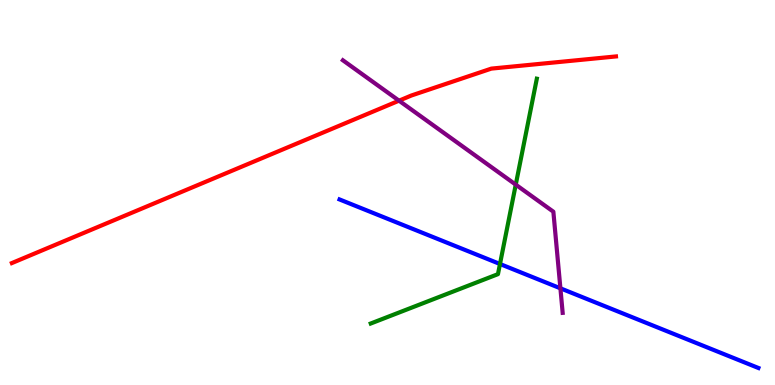[{'lines': ['blue', 'red'], 'intersections': []}, {'lines': ['green', 'red'], 'intersections': []}, {'lines': ['purple', 'red'], 'intersections': [{'x': 5.15, 'y': 7.39}]}, {'lines': ['blue', 'green'], 'intersections': [{'x': 6.45, 'y': 3.14}]}, {'lines': ['blue', 'purple'], 'intersections': [{'x': 7.23, 'y': 2.51}]}, {'lines': ['green', 'purple'], 'intersections': [{'x': 6.65, 'y': 5.2}]}]